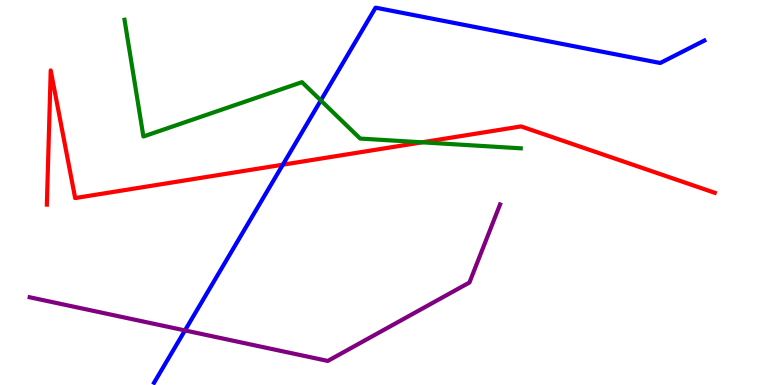[{'lines': ['blue', 'red'], 'intersections': [{'x': 3.65, 'y': 5.72}]}, {'lines': ['green', 'red'], 'intersections': [{'x': 5.45, 'y': 6.3}]}, {'lines': ['purple', 'red'], 'intersections': []}, {'lines': ['blue', 'green'], 'intersections': [{'x': 4.14, 'y': 7.39}]}, {'lines': ['blue', 'purple'], 'intersections': [{'x': 2.39, 'y': 1.42}]}, {'lines': ['green', 'purple'], 'intersections': []}]